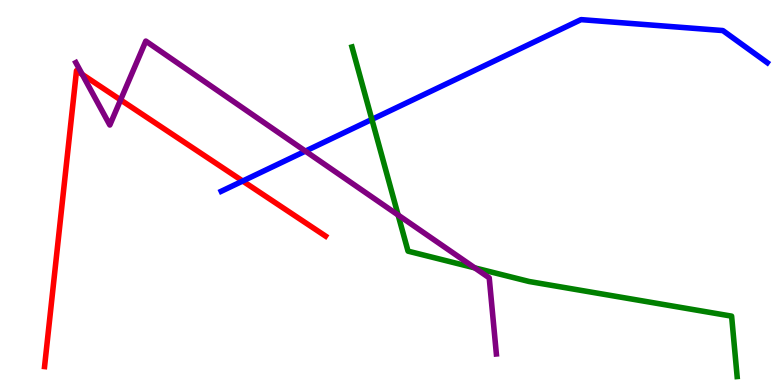[{'lines': ['blue', 'red'], 'intersections': [{'x': 3.13, 'y': 5.3}]}, {'lines': ['green', 'red'], 'intersections': []}, {'lines': ['purple', 'red'], 'intersections': [{'x': 1.06, 'y': 8.07}, {'x': 1.56, 'y': 7.41}]}, {'lines': ['blue', 'green'], 'intersections': [{'x': 4.8, 'y': 6.9}]}, {'lines': ['blue', 'purple'], 'intersections': [{'x': 3.94, 'y': 6.07}]}, {'lines': ['green', 'purple'], 'intersections': [{'x': 5.14, 'y': 4.41}, {'x': 6.13, 'y': 3.04}]}]